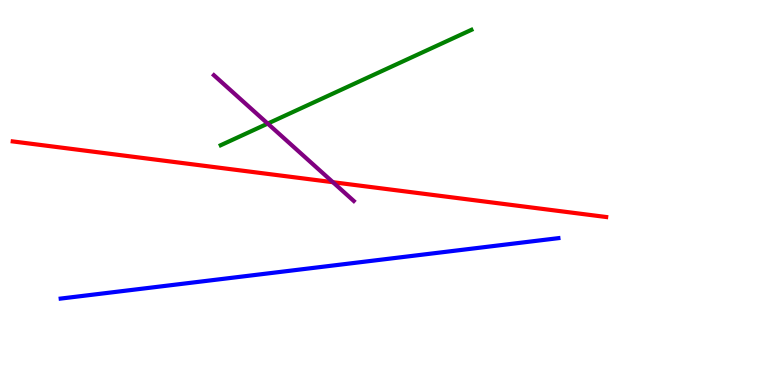[{'lines': ['blue', 'red'], 'intersections': []}, {'lines': ['green', 'red'], 'intersections': []}, {'lines': ['purple', 'red'], 'intersections': [{'x': 4.3, 'y': 5.27}]}, {'lines': ['blue', 'green'], 'intersections': []}, {'lines': ['blue', 'purple'], 'intersections': []}, {'lines': ['green', 'purple'], 'intersections': [{'x': 3.45, 'y': 6.79}]}]